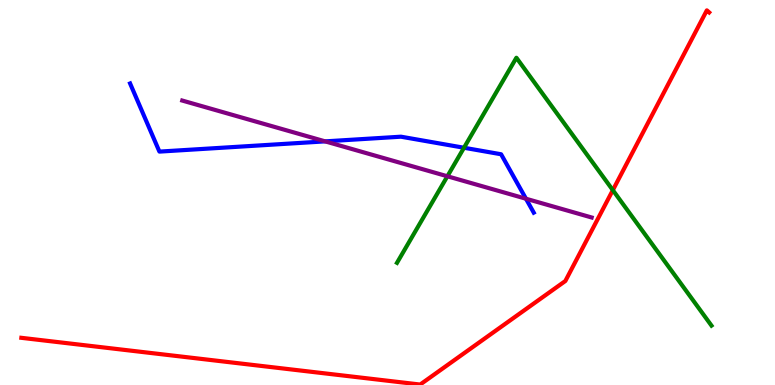[{'lines': ['blue', 'red'], 'intersections': []}, {'lines': ['green', 'red'], 'intersections': [{'x': 7.91, 'y': 5.06}]}, {'lines': ['purple', 'red'], 'intersections': []}, {'lines': ['blue', 'green'], 'intersections': [{'x': 5.99, 'y': 6.16}]}, {'lines': ['blue', 'purple'], 'intersections': [{'x': 4.2, 'y': 6.33}, {'x': 6.79, 'y': 4.84}]}, {'lines': ['green', 'purple'], 'intersections': [{'x': 5.77, 'y': 5.42}]}]